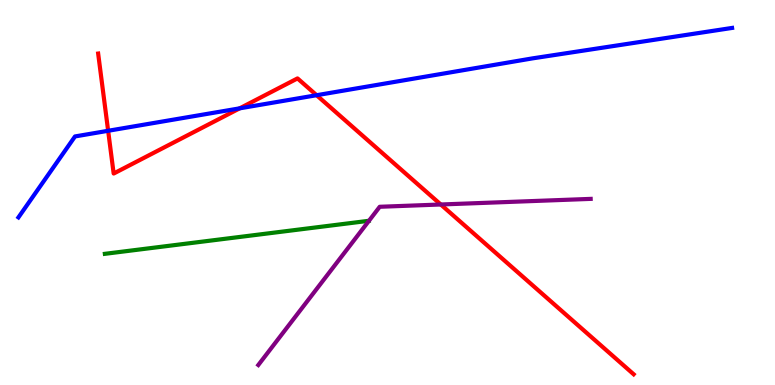[{'lines': ['blue', 'red'], 'intersections': [{'x': 1.4, 'y': 6.6}, {'x': 3.09, 'y': 7.19}, {'x': 4.09, 'y': 7.53}]}, {'lines': ['green', 'red'], 'intersections': []}, {'lines': ['purple', 'red'], 'intersections': [{'x': 5.69, 'y': 4.69}]}, {'lines': ['blue', 'green'], 'intersections': []}, {'lines': ['blue', 'purple'], 'intersections': []}, {'lines': ['green', 'purple'], 'intersections': []}]